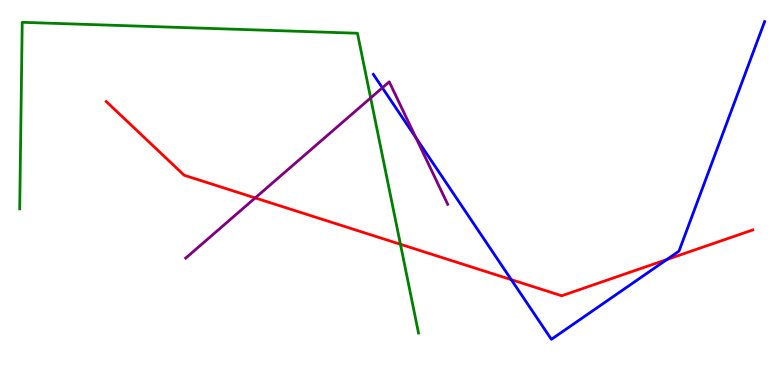[{'lines': ['blue', 'red'], 'intersections': [{'x': 6.6, 'y': 2.74}, {'x': 8.6, 'y': 3.26}]}, {'lines': ['green', 'red'], 'intersections': [{'x': 5.17, 'y': 3.66}]}, {'lines': ['purple', 'red'], 'intersections': [{'x': 3.29, 'y': 4.86}]}, {'lines': ['blue', 'green'], 'intersections': []}, {'lines': ['blue', 'purple'], 'intersections': [{'x': 4.93, 'y': 7.72}, {'x': 5.37, 'y': 6.42}]}, {'lines': ['green', 'purple'], 'intersections': [{'x': 4.78, 'y': 7.46}]}]